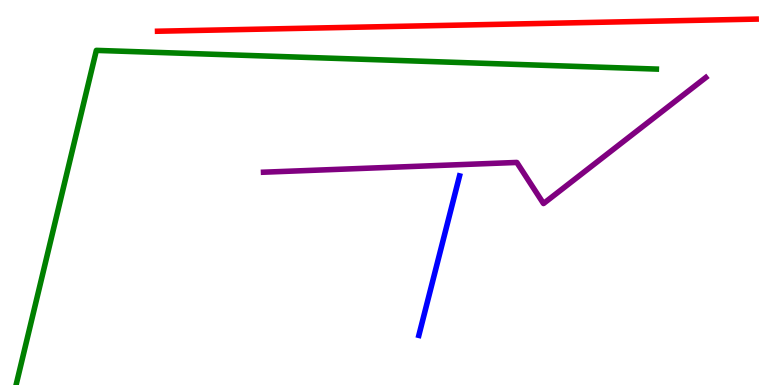[{'lines': ['blue', 'red'], 'intersections': []}, {'lines': ['green', 'red'], 'intersections': []}, {'lines': ['purple', 'red'], 'intersections': []}, {'lines': ['blue', 'green'], 'intersections': []}, {'lines': ['blue', 'purple'], 'intersections': []}, {'lines': ['green', 'purple'], 'intersections': []}]